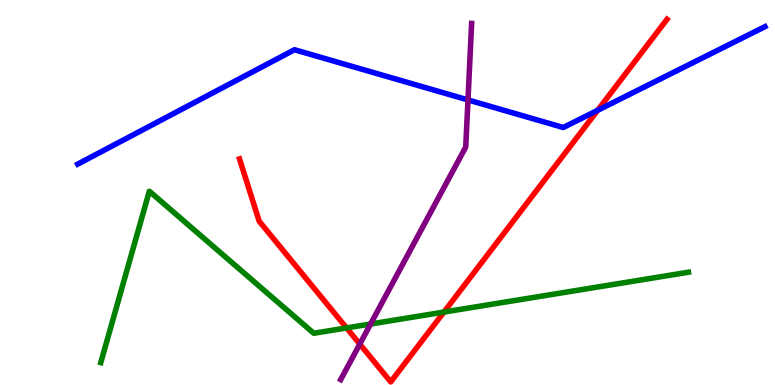[{'lines': ['blue', 'red'], 'intersections': [{'x': 7.71, 'y': 7.14}]}, {'lines': ['green', 'red'], 'intersections': [{'x': 4.47, 'y': 1.48}, {'x': 5.73, 'y': 1.89}]}, {'lines': ['purple', 'red'], 'intersections': [{'x': 4.64, 'y': 1.06}]}, {'lines': ['blue', 'green'], 'intersections': []}, {'lines': ['blue', 'purple'], 'intersections': [{'x': 6.04, 'y': 7.4}]}, {'lines': ['green', 'purple'], 'intersections': [{'x': 4.78, 'y': 1.58}]}]